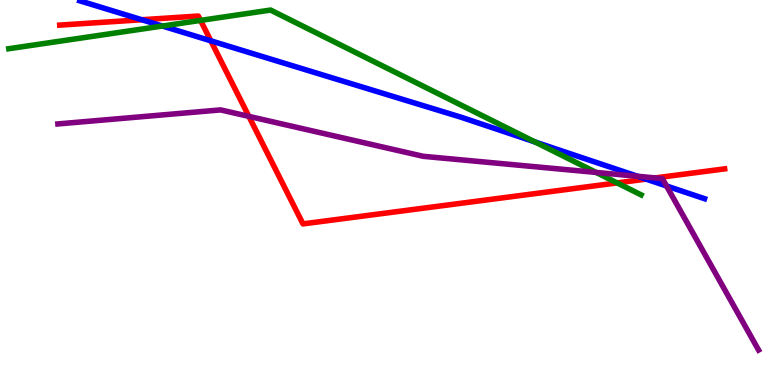[{'lines': ['blue', 'red'], 'intersections': [{'x': 1.83, 'y': 9.49}, {'x': 2.72, 'y': 8.94}, {'x': 8.34, 'y': 5.35}]}, {'lines': ['green', 'red'], 'intersections': [{'x': 2.59, 'y': 9.47}, {'x': 7.96, 'y': 5.25}]}, {'lines': ['purple', 'red'], 'intersections': [{'x': 3.21, 'y': 6.98}, {'x': 8.45, 'y': 5.38}]}, {'lines': ['blue', 'green'], 'intersections': [{'x': 2.1, 'y': 9.32}, {'x': 6.9, 'y': 6.31}]}, {'lines': ['blue', 'purple'], 'intersections': [{'x': 8.23, 'y': 5.42}, {'x': 8.6, 'y': 5.17}]}, {'lines': ['green', 'purple'], 'intersections': [{'x': 7.69, 'y': 5.52}]}]